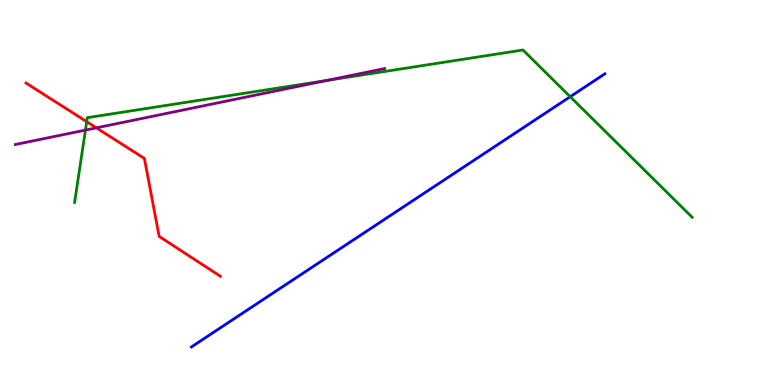[{'lines': ['blue', 'red'], 'intersections': []}, {'lines': ['green', 'red'], 'intersections': [{'x': 1.12, 'y': 6.84}]}, {'lines': ['purple', 'red'], 'intersections': [{'x': 1.24, 'y': 6.68}]}, {'lines': ['blue', 'green'], 'intersections': [{'x': 7.36, 'y': 7.49}]}, {'lines': ['blue', 'purple'], 'intersections': []}, {'lines': ['green', 'purple'], 'intersections': [{'x': 1.1, 'y': 6.62}, {'x': 4.21, 'y': 7.91}]}]